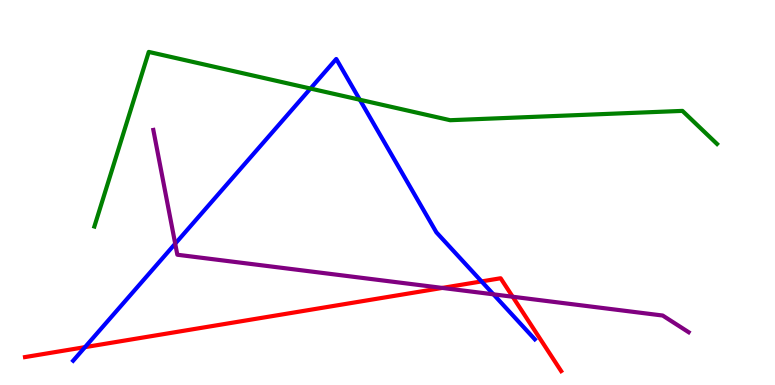[{'lines': ['blue', 'red'], 'intersections': [{'x': 1.1, 'y': 0.983}, {'x': 6.21, 'y': 2.69}]}, {'lines': ['green', 'red'], 'intersections': []}, {'lines': ['purple', 'red'], 'intersections': [{'x': 5.71, 'y': 2.52}, {'x': 6.62, 'y': 2.29}]}, {'lines': ['blue', 'green'], 'intersections': [{'x': 4.01, 'y': 7.7}, {'x': 4.64, 'y': 7.41}]}, {'lines': ['blue', 'purple'], 'intersections': [{'x': 2.26, 'y': 3.67}, {'x': 6.37, 'y': 2.35}]}, {'lines': ['green', 'purple'], 'intersections': []}]